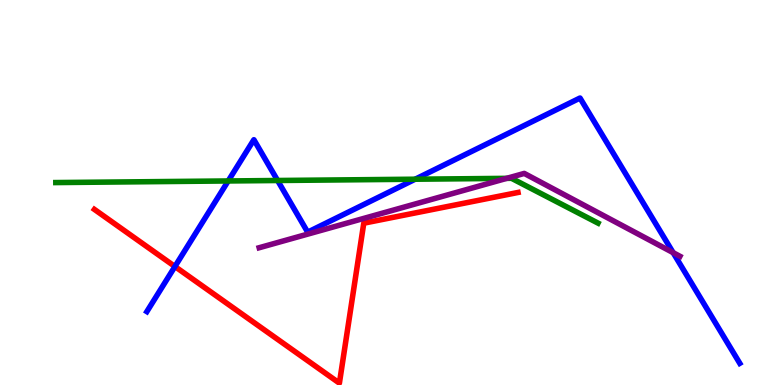[{'lines': ['blue', 'red'], 'intersections': [{'x': 2.26, 'y': 3.08}]}, {'lines': ['green', 'red'], 'intersections': []}, {'lines': ['purple', 'red'], 'intersections': []}, {'lines': ['blue', 'green'], 'intersections': [{'x': 2.94, 'y': 5.3}, {'x': 3.58, 'y': 5.31}, {'x': 5.36, 'y': 5.35}]}, {'lines': ['blue', 'purple'], 'intersections': [{'x': 8.69, 'y': 3.44}]}, {'lines': ['green', 'purple'], 'intersections': [{'x': 6.54, 'y': 5.37}]}]